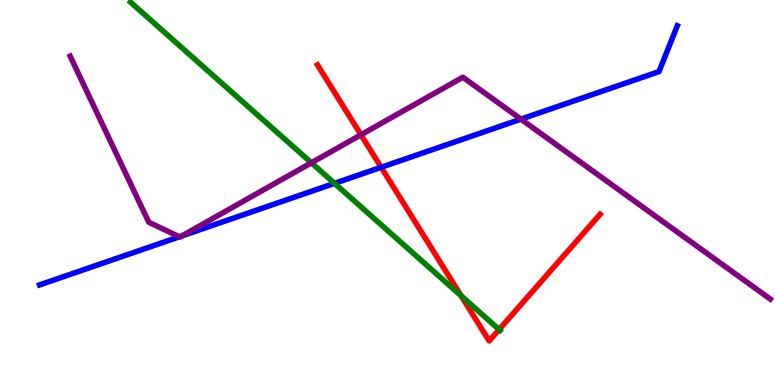[{'lines': ['blue', 'red'], 'intersections': [{'x': 4.92, 'y': 5.65}]}, {'lines': ['green', 'red'], 'intersections': [{'x': 5.95, 'y': 2.32}, {'x': 6.44, 'y': 1.44}]}, {'lines': ['purple', 'red'], 'intersections': [{'x': 4.66, 'y': 6.5}]}, {'lines': ['blue', 'green'], 'intersections': [{'x': 4.32, 'y': 5.24}]}, {'lines': ['blue', 'purple'], 'intersections': [{'x': 2.31, 'y': 3.85}, {'x': 2.35, 'y': 3.87}, {'x': 6.72, 'y': 6.9}]}, {'lines': ['green', 'purple'], 'intersections': [{'x': 4.02, 'y': 5.77}]}]